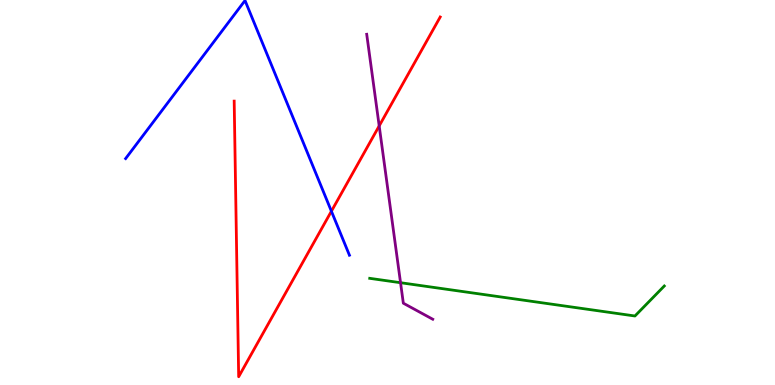[{'lines': ['blue', 'red'], 'intersections': [{'x': 4.28, 'y': 4.51}]}, {'lines': ['green', 'red'], 'intersections': []}, {'lines': ['purple', 'red'], 'intersections': [{'x': 4.89, 'y': 6.73}]}, {'lines': ['blue', 'green'], 'intersections': []}, {'lines': ['blue', 'purple'], 'intersections': []}, {'lines': ['green', 'purple'], 'intersections': [{'x': 5.17, 'y': 2.66}]}]